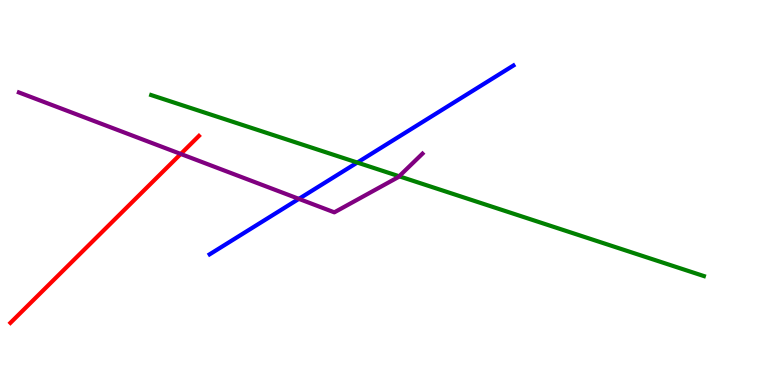[{'lines': ['blue', 'red'], 'intersections': []}, {'lines': ['green', 'red'], 'intersections': []}, {'lines': ['purple', 'red'], 'intersections': [{'x': 2.33, 'y': 6.0}]}, {'lines': ['blue', 'green'], 'intersections': [{'x': 4.61, 'y': 5.78}]}, {'lines': ['blue', 'purple'], 'intersections': [{'x': 3.86, 'y': 4.83}]}, {'lines': ['green', 'purple'], 'intersections': [{'x': 5.15, 'y': 5.42}]}]